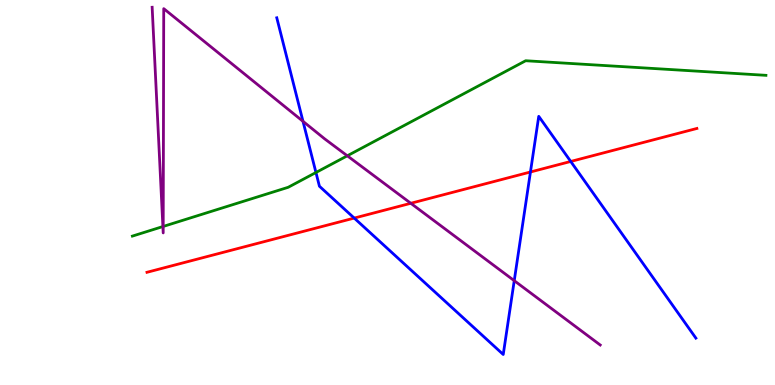[{'lines': ['blue', 'red'], 'intersections': [{'x': 4.57, 'y': 4.34}, {'x': 6.84, 'y': 5.53}, {'x': 7.36, 'y': 5.81}]}, {'lines': ['green', 'red'], 'intersections': []}, {'lines': ['purple', 'red'], 'intersections': [{'x': 5.3, 'y': 4.72}]}, {'lines': ['blue', 'green'], 'intersections': [{'x': 4.08, 'y': 5.52}]}, {'lines': ['blue', 'purple'], 'intersections': [{'x': 3.91, 'y': 6.85}, {'x': 6.64, 'y': 2.71}]}, {'lines': ['green', 'purple'], 'intersections': [{'x': 2.1, 'y': 4.12}, {'x': 2.11, 'y': 4.12}, {'x': 4.48, 'y': 5.95}]}]